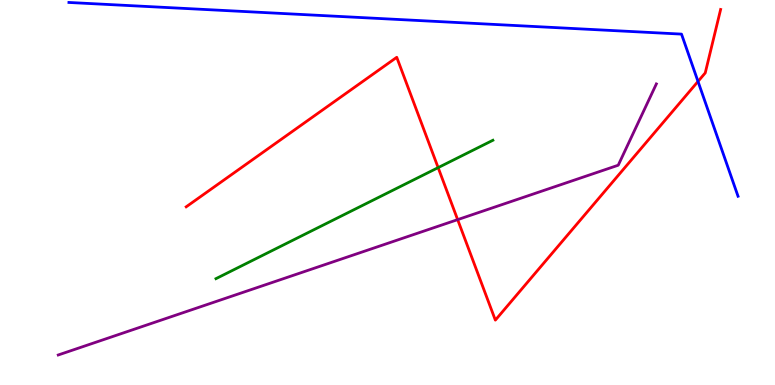[{'lines': ['blue', 'red'], 'intersections': [{'x': 9.01, 'y': 7.88}]}, {'lines': ['green', 'red'], 'intersections': [{'x': 5.65, 'y': 5.65}]}, {'lines': ['purple', 'red'], 'intersections': [{'x': 5.91, 'y': 4.3}]}, {'lines': ['blue', 'green'], 'intersections': []}, {'lines': ['blue', 'purple'], 'intersections': []}, {'lines': ['green', 'purple'], 'intersections': []}]